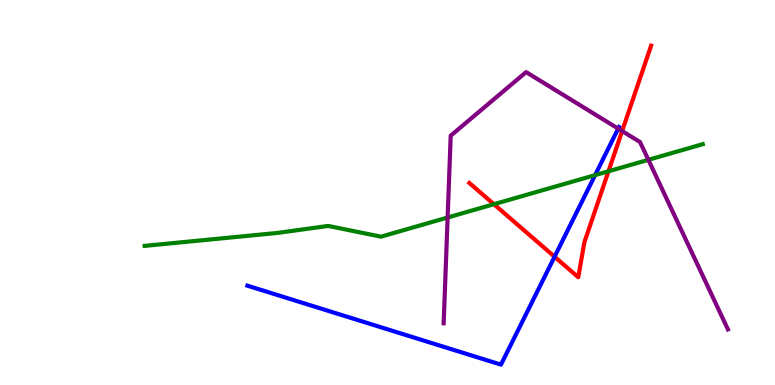[{'lines': ['blue', 'red'], 'intersections': [{'x': 7.16, 'y': 3.33}]}, {'lines': ['green', 'red'], 'intersections': [{'x': 6.37, 'y': 4.7}, {'x': 7.85, 'y': 5.55}]}, {'lines': ['purple', 'red'], 'intersections': [{'x': 8.03, 'y': 6.6}]}, {'lines': ['blue', 'green'], 'intersections': [{'x': 7.68, 'y': 5.45}]}, {'lines': ['blue', 'purple'], 'intersections': [{'x': 7.98, 'y': 6.66}]}, {'lines': ['green', 'purple'], 'intersections': [{'x': 5.78, 'y': 4.35}, {'x': 8.37, 'y': 5.85}]}]